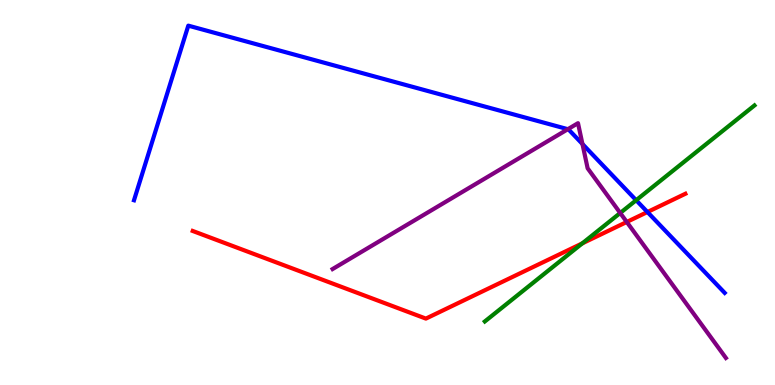[{'lines': ['blue', 'red'], 'intersections': [{'x': 8.35, 'y': 4.49}]}, {'lines': ['green', 'red'], 'intersections': [{'x': 7.51, 'y': 3.68}]}, {'lines': ['purple', 'red'], 'intersections': [{'x': 8.09, 'y': 4.23}]}, {'lines': ['blue', 'green'], 'intersections': [{'x': 8.21, 'y': 4.8}]}, {'lines': ['blue', 'purple'], 'intersections': [{'x': 7.33, 'y': 6.64}, {'x': 7.52, 'y': 6.26}]}, {'lines': ['green', 'purple'], 'intersections': [{'x': 8.0, 'y': 4.47}]}]